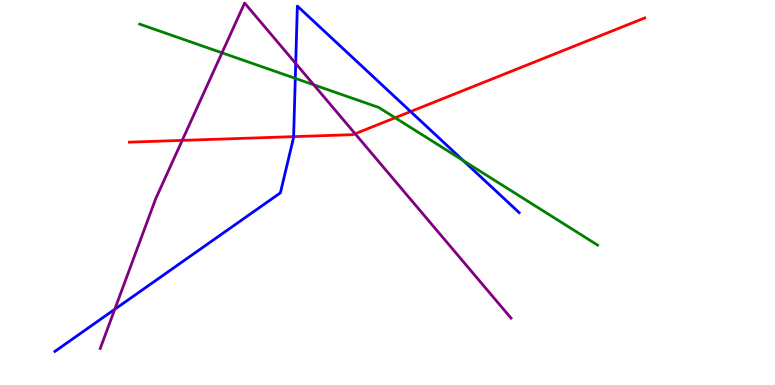[{'lines': ['blue', 'red'], 'intersections': [{'x': 3.79, 'y': 6.45}, {'x': 5.3, 'y': 7.1}]}, {'lines': ['green', 'red'], 'intersections': [{'x': 5.1, 'y': 6.94}]}, {'lines': ['purple', 'red'], 'intersections': [{'x': 2.35, 'y': 6.35}, {'x': 4.58, 'y': 6.53}]}, {'lines': ['blue', 'green'], 'intersections': [{'x': 3.81, 'y': 7.96}, {'x': 5.98, 'y': 5.83}]}, {'lines': ['blue', 'purple'], 'intersections': [{'x': 1.48, 'y': 1.97}, {'x': 3.82, 'y': 8.35}]}, {'lines': ['green', 'purple'], 'intersections': [{'x': 2.86, 'y': 8.63}, {'x': 4.05, 'y': 7.8}]}]